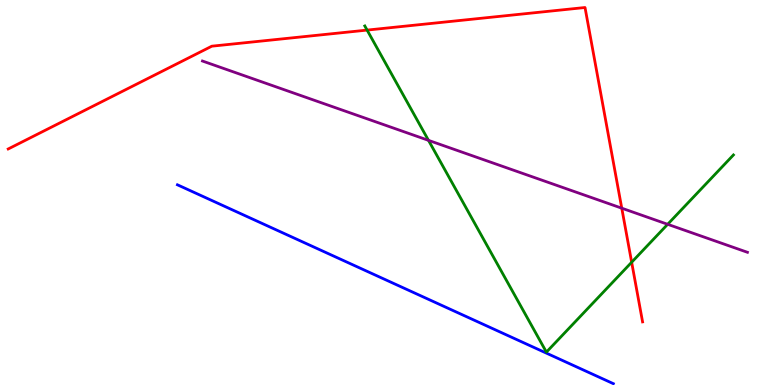[{'lines': ['blue', 'red'], 'intersections': []}, {'lines': ['green', 'red'], 'intersections': [{'x': 4.74, 'y': 9.22}, {'x': 8.15, 'y': 3.19}]}, {'lines': ['purple', 'red'], 'intersections': [{'x': 8.02, 'y': 4.59}]}, {'lines': ['blue', 'green'], 'intersections': []}, {'lines': ['blue', 'purple'], 'intersections': []}, {'lines': ['green', 'purple'], 'intersections': [{'x': 5.53, 'y': 6.35}, {'x': 8.61, 'y': 4.17}]}]